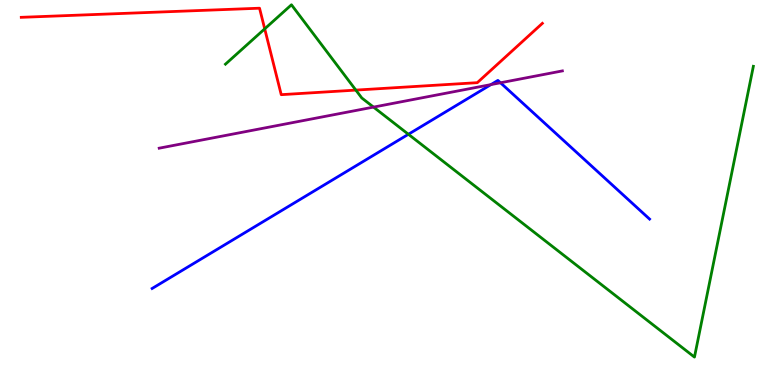[{'lines': ['blue', 'red'], 'intersections': []}, {'lines': ['green', 'red'], 'intersections': [{'x': 3.42, 'y': 9.25}, {'x': 4.59, 'y': 7.66}]}, {'lines': ['purple', 'red'], 'intersections': []}, {'lines': ['blue', 'green'], 'intersections': [{'x': 5.27, 'y': 6.51}]}, {'lines': ['blue', 'purple'], 'intersections': [{'x': 6.33, 'y': 7.8}, {'x': 6.46, 'y': 7.85}]}, {'lines': ['green', 'purple'], 'intersections': [{'x': 4.82, 'y': 7.22}]}]